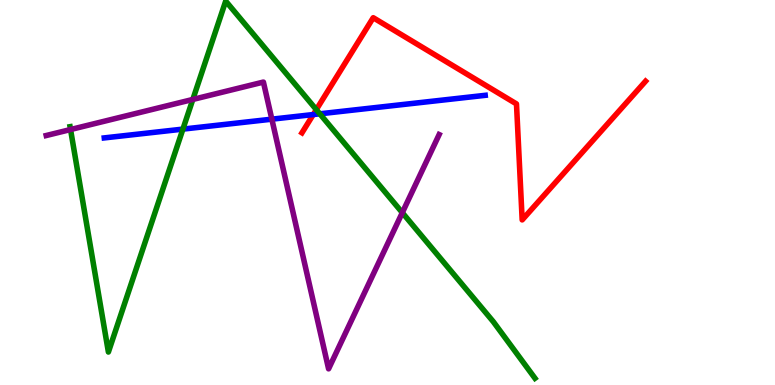[{'lines': ['blue', 'red'], 'intersections': [{'x': 4.04, 'y': 7.02}]}, {'lines': ['green', 'red'], 'intersections': [{'x': 4.08, 'y': 7.15}]}, {'lines': ['purple', 'red'], 'intersections': []}, {'lines': ['blue', 'green'], 'intersections': [{'x': 2.36, 'y': 6.65}, {'x': 4.13, 'y': 7.04}]}, {'lines': ['blue', 'purple'], 'intersections': [{'x': 3.51, 'y': 6.9}]}, {'lines': ['green', 'purple'], 'intersections': [{'x': 0.91, 'y': 6.64}, {'x': 2.49, 'y': 7.42}, {'x': 5.19, 'y': 4.48}]}]